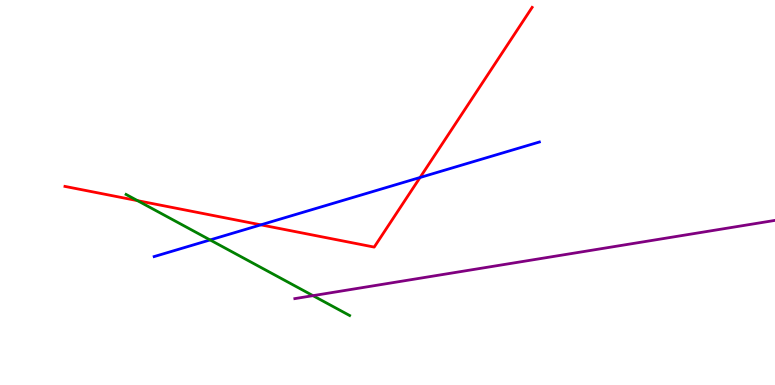[{'lines': ['blue', 'red'], 'intersections': [{'x': 3.37, 'y': 4.16}, {'x': 5.42, 'y': 5.39}]}, {'lines': ['green', 'red'], 'intersections': [{'x': 1.77, 'y': 4.79}]}, {'lines': ['purple', 'red'], 'intersections': []}, {'lines': ['blue', 'green'], 'intersections': [{'x': 2.71, 'y': 3.77}]}, {'lines': ['blue', 'purple'], 'intersections': []}, {'lines': ['green', 'purple'], 'intersections': [{'x': 4.04, 'y': 2.32}]}]